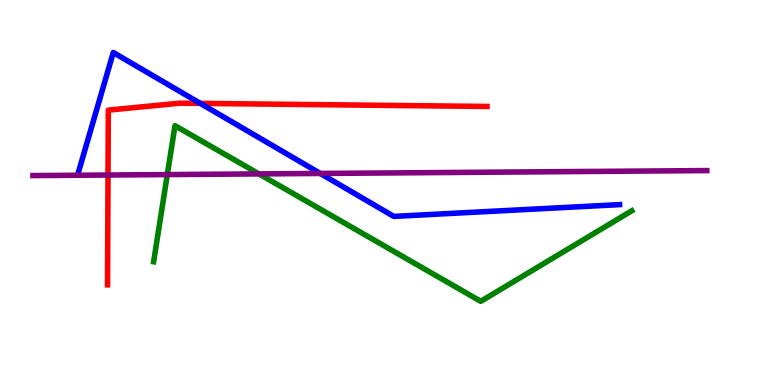[{'lines': ['blue', 'red'], 'intersections': [{'x': 2.59, 'y': 7.31}]}, {'lines': ['green', 'red'], 'intersections': []}, {'lines': ['purple', 'red'], 'intersections': [{'x': 1.39, 'y': 5.45}]}, {'lines': ['blue', 'green'], 'intersections': []}, {'lines': ['blue', 'purple'], 'intersections': [{'x': 4.13, 'y': 5.49}]}, {'lines': ['green', 'purple'], 'intersections': [{'x': 2.16, 'y': 5.47}, {'x': 3.34, 'y': 5.48}]}]